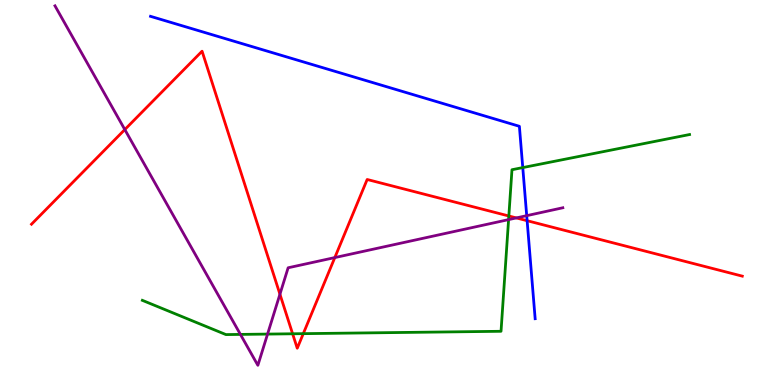[{'lines': ['blue', 'red'], 'intersections': [{'x': 6.8, 'y': 4.27}]}, {'lines': ['green', 'red'], 'intersections': [{'x': 3.78, 'y': 1.33}, {'x': 3.91, 'y': 1.33}, {'x': 6.57, 'y': 4.39}]}, {'lines': ['purple', 'red'], 'intersections': [{'x': 1.61, 'y': 6.63}, {'x': 3.61, 'y': 2.36}, {'x': 4.32, 'y': 3.31}, {'x': 6.66, 'y': 4.34}]}, {'lines': ['blue', 'green'], 'intersections': [{'x': 6.75, 'y': 5.65}]}, {'lines': ['blue', 'purple'], 'intersections': [{'x': 6.8, 'y': 4.4}]}, {'lines': ['green', 'purple'], 'intersections': [{'x': 3.1, 'y': 1.31}, {'x': 3.45, 'y': 1.32}, {'x': 6.56, 'y': 4.3}]}]